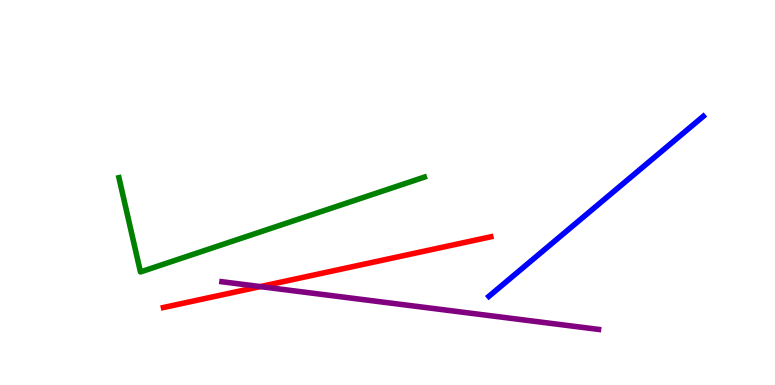[{'lines': ['blue', 'red'], 'intersections': []}, {'lines': ['green', 'red'], 'intersections': []}, {'lines': ['purple', 'red'], 'intersections': [{'x': 3.36, 'y': 2.56}]}, {'lines': ['blue', 'green'], 'intersections': []}, {'lines': ['blue', 'purple'], 'intersections': []}, {'lines': ['green', 'purple'], 'intersections': []}]